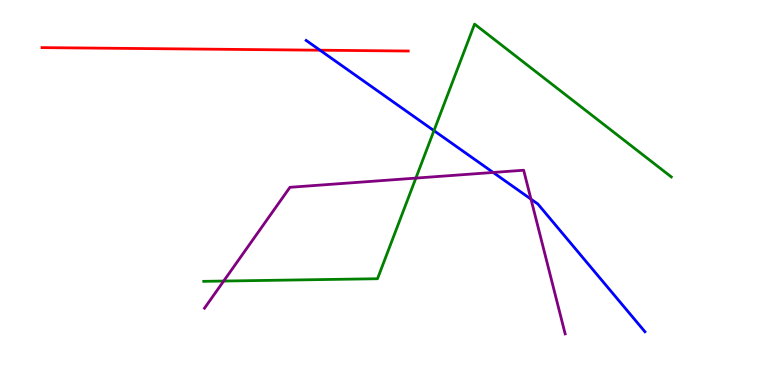[{'lines': ['blue', 'red'], 'intersections': [{'x': 4.13, 'y': 8.7}]}, {'lines': ['green', 'red'], 'intersections': []}, {'lines': ['purple', 'red'], 'intersections': []}, {'lines': ['blue', 'green'], 'intersections': [{'x': 5.6, 'y': 6.61}]}, {'lines': ['blue', 'purple'], 'intersections': [{'x': 6.36, 'y': 5.52}, {'x': 6.85, 'y': 4.83}]}, {'lines': ['green', 'purple'], 'intersections': [{'x': 2.89, 'y': 2.7}, {'x': 5.37, 'y': 5.37}]}]